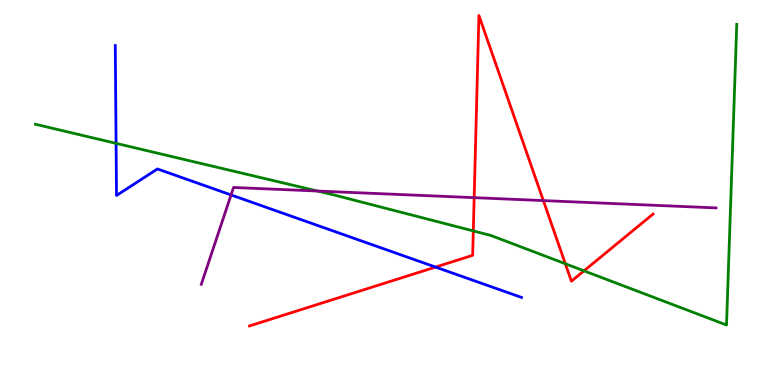[{'lines': ['blue', 'red'], 'intersections': [{'x': 5.62, 'y': 3.06}]}, {'lines': ['green', 'red'], 'intersections': [{'x': 6.11, 'y': 4.0}, {'x': 7.29, 'y': 3.15}, {'x': 7.54, 'y': 2.97}]}, {'lines': ['purple', 'red'], 'intersections': [{'x': 6.12, 'y': 4.87}, {'x': 7.01, 'y': 4.79}]}, {'lines': ['blue', 'green'], 'intersections': [{'x': 1.5, 'y': 6.28}]}, {'lines': ['blue', 'purple'], 'intersections': [{'x': 2.98, 'y': 4.94}]}, {'lines': ['green', 'purple'], 'intersections': [{'x': 4.1, 'y': 5.04}]}]